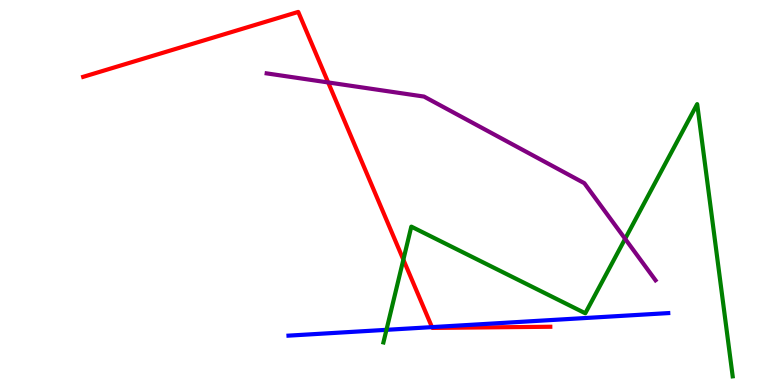[{'lines': ['blue', 'red'], 'intersections': [{'x': 5.57, 'y': 1.5}]}, {'lines': ['green', 'red'], 'intersections': [{'x': 5.2, 'y': 3.26}]}, {'lines': ['purple', 'red'], 'intersections': [{'x': 4.23, 'y': 7.86}]}, {'lines': ['blue', 'green'], 'intersections': [{'x': 4.99, 'y': 1.43}]}, {'lines': ['blue', 'purple'], 'intersections': []}, {'lines': ['green', 'purple'], 'intersections': [{'x': 8.07, 'y': 3.8}]}]